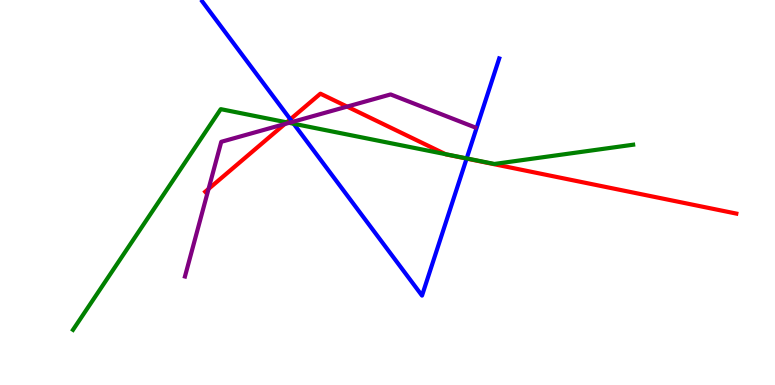[{'lines': ['blue', 'red'], 'intersections': [{'x': 3.75, 'y': 6.9}, {'x': 6.02, 'y': 5.88}]}, {'lines': ['green', 'red'], 'intersections': [{'x': 3.7, 'y': 6.82}, {'x': 5.75, 'y': 6.0}]}, {'lines': ['purple', 'red'], 'intersections': [{'x': 2.69, 'y': 5.09}, {'x': 3.67, 'y': 6.78}, {'x': 4.48, 'y': 7.23}]}, {'lines': ['blue', 'green'], 'intersections': [{'x': 3.79, 'y': 6.79}, {'x': 6.02, 'y': 5.89}]}, {'lines': ['blue', 'purple'], 'intersections': [{'x': 3.77, 'y': 6.83}]}, {'lines': ['green', 'purple'], 'intersections': [{'x': 3.73, 'y': 6.81}]}]